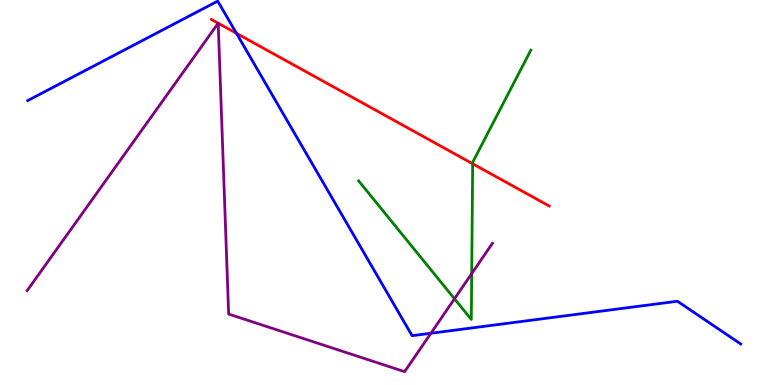[{'lines': ['blue', 'red'], 'intersections': [{'x': 3.05, 'y': 9.13}]}, {'lines': ['green', 'red'], 'intersections': [{'x': 6.1, 'y': 5.75}]}, {'lines': ['purple', 'red'], 'intersections': [{'x': 2.82, 'y': 9.4}, {'x': 2.82, 'y': 9.4}]}, {'lines': ['blue', 'green'], 'intersections': []}, {'lines': ['blue', 'purple'], 'intersections': [{'x': 5.56, 'y': 1.34}]}, {'lines': ['green', 'purple'], 'intersections': [{'x': 5.86, 'y': 2.24}, {'x': 6.09, 'y': 2.89}]}]